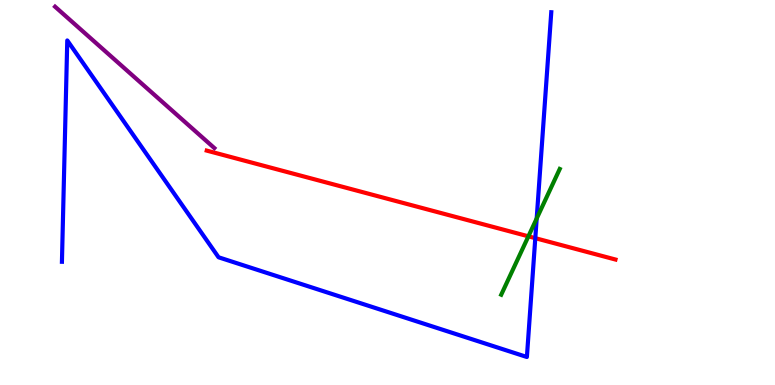[{'lines': ['blue', 'red'], 'intersections': [{'x': 6.91, 'y': 3.81}]}, {'lines': ['green', 'red'], 'intersections': [{'x': 6.82, 'y': 3.86}]}, {'lines': ['purple', 'red'], 'intersections': []}, {'lines': ['blue', 'green'], 'intersections': [{'x': 6.92, 'y': 4.32}]}, {'lines': ['blue', 'purple'], 'intersections': []}, {'lines': ['green', 'purple'], 'intersections': []}]